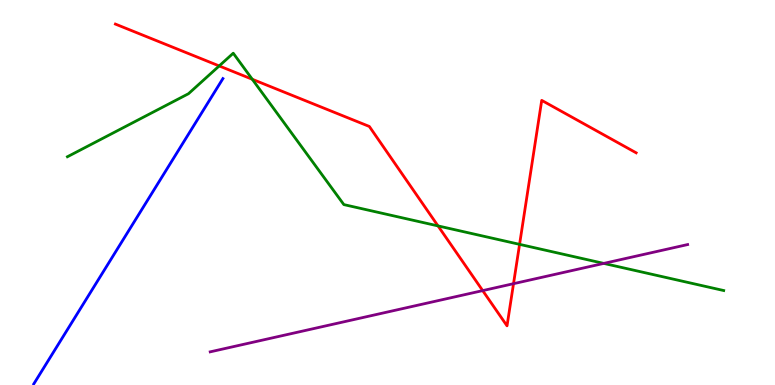[{'lines': ['blue', 'red'], 'intersections': []}, {'lines': ['green', 'red'], 'intersections': [{'x': 2.83, 'y': 8.29}, {'x': 3.26, 'y': 7.94}, {'x': 5.65, 'y': 4.13}, {'x': 6.7, 'y': 3.65}]}, {'lines': ['purple', 'red'], 'intersections': [{'x': 6.23, 'y': 2.45}, {'x': 6.63, 'y': 2.63}]}, {'lines': ['blue', 'green'], 'intersections': []}, {'lines': ['blue', 'purple'], 'intersections': []}, {'lines': ['green', 'purple'], 'intersections': [{'x': 7.79, 'y': 3.16}]}]